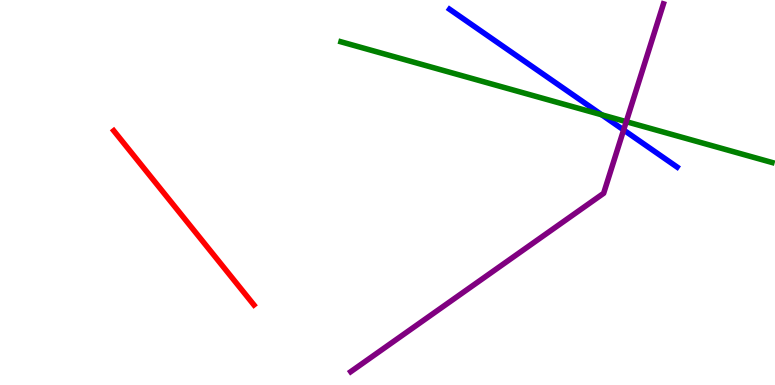[{'lines': ['blue', 'red'], 'intersections': []}, {'lines': ['green', 'red'], 'intersections': []}, {'lines': ['purple', 'red'], 'intersections': []}, {'lines': ['blue', 'green'], 'intersections': [{'x': 7.76, 'y': 7.02}]}, {'lines': ['blue', 'purple'], 'intersections': [{'x': 8.05, 'y': 6.62}]}, {'lines': ['green', 'purple'], 'intersections': [{'x': 8.08, 'y': 6.84}]}]